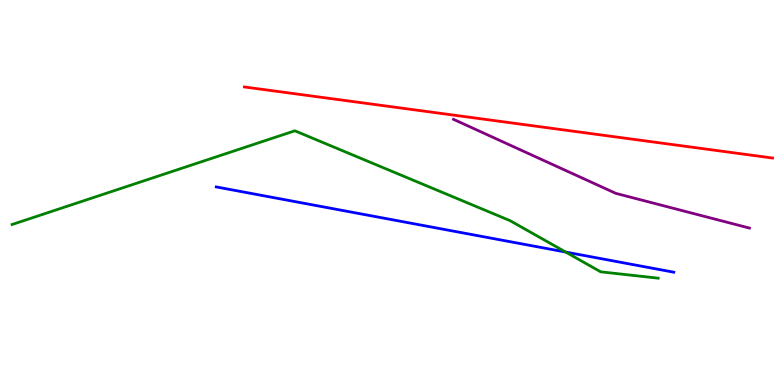[{'lines': ['blue', 'red'], 'intersections': []}, {'lines': ['green', 'red'], 'intersections': []}, {'lines': ['purple', 'red'], 'intersections': []}, {'lines': ['blue', 'green'], 'intersections': [{'x': 7.3, 'y': 3.45}]}, {'lines': ['blue', 'purple'], 'intersections': []}, {'lines': ['green', 'purple'], 'intersections': []}]